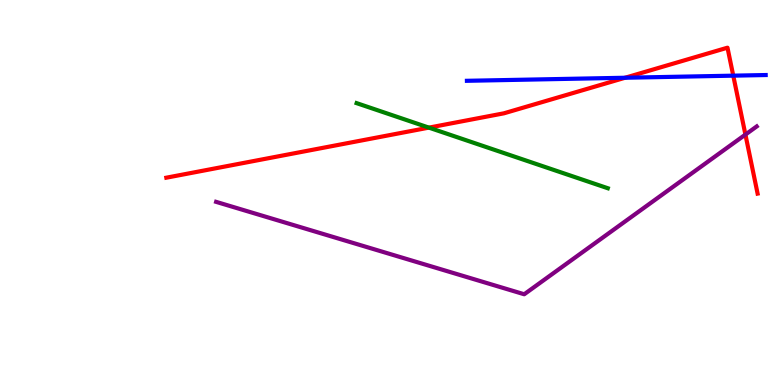[{'lines': ['blue', 'red'], 'intersections': [{'x': 8.07, 'y': 7.98}, {'x': 9.46, 'y': 8.03}]}, {'lines': ['green', 'red'], 'intersections': [{'x': 5.53, 'y': 6.69}]}, {'lines': ['purple', 'red'], 'intersections': [{'x': 9.62, 'y': 6.5}]}, {'lines': ['blue', 'green'], 'intersections': []}, {'lines': ['blue', 'purple'], 'intersections': []}, {'lines': ['green', 'purple'], 'intersections': []}]